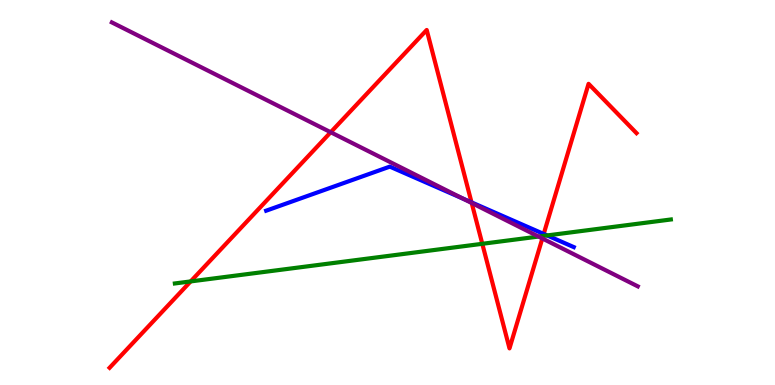[{'lines': ['blue', 'red'], 'intersections': [{'x': 6.08, 'y': 4.74}, {'x': 7.02, 'y': 3.92}]}, {'lines': ['green', 'red'], 'intersections': [{'x': 2.46, 'y': 2.69}, {'x': 6.22, 'y': 3.67}, {'x': 7.01, 'y': 3.87}]}, {'lines': ['purple', 'red'], 'intersections': [{'x': 4.27, 'y': 6.57}, {'x': 6.09, 'y': 4.73}, {'x': 7.0, 'y': 3.81}]}, {'lines': ['blue', 'green'], 'intersections': [{'x': 7.06, 'y': 3.88}]}, {'lines': ['blue', 'purple'], 'intersections': [{'x': 5.98, 'y': 4.84}]}, {'lines': ['green', 'purple'], 'intersections': [{'x': 6.95, 'y': 3.86}]}]